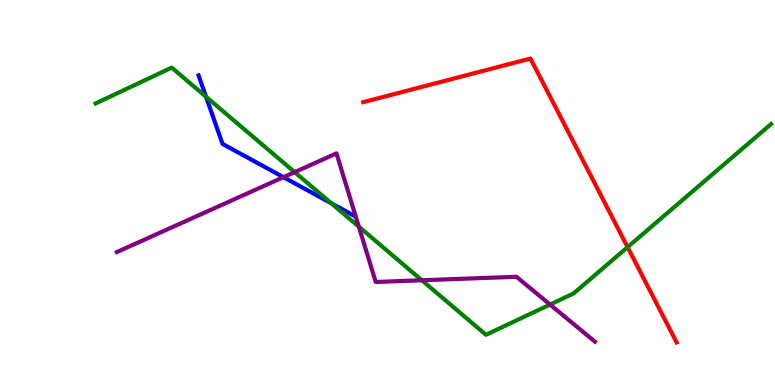[{'lines': ['blue', 'red'], 'intersections': []}, {'lines': ['green', 'red'], 'intersections': [{'x': 8.1, 'y': 3.58}]}, {'lines': ['purple', 'red'], 'intersections': []}, {'lines': ['blue', 'green'], 'intersections': [{'x': 2.66, 'y': 7.49}, {'x': 4.28, 'y': 4.72}]}, {'lines': ['blue', 'purple'], 'intersections': [{'x': 3.66, 'y': 5.4}]}, {'lines': ['green', 'purple'], 'intersections': [{'x': 3.8, 'y': 5.53}, {'x': 4.63, 'y': 4.11}, {'x': 5.44, 'y': 2.72}, {'x': 7.1, 'y': 2.09}]}]